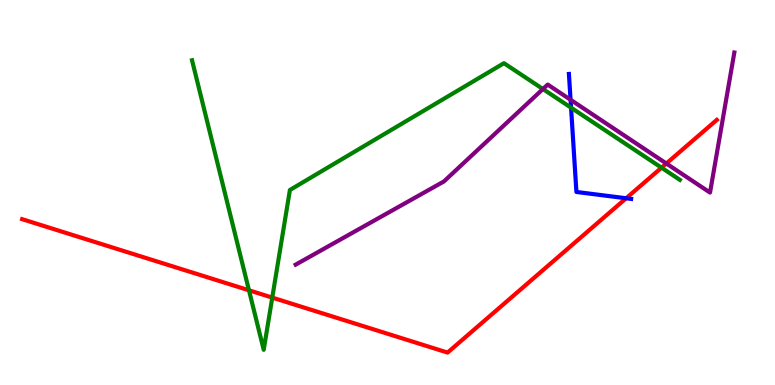[{'lines': ['blue', 'red'], 'intersections': [{'x': 8.08, 'y': 4.85}]}, {'lines': ['green', 'red'], 'intersections': [{'x': 3.21, 'y': 2.46}, {'x': 3.51, 'y': 2.27}, {'x': 8.54, 'y': 5.64}]}, {'lines': ['purple', 'red'], 'intersections': [{'x': 8.6, 'y': 5.75}]}, {'lines': ['blue', 'green'], 'intersections': [{'x': 7.37, 'y': 7.2}]}, {'lines': ['blue', 'purple'], 'intersections': [{'x': 7.36, 'y': 7.41}]}, {'lines': ['green', 'purple'], 'intersections': [{'x': 7.01, 'y': 7.69}]}]